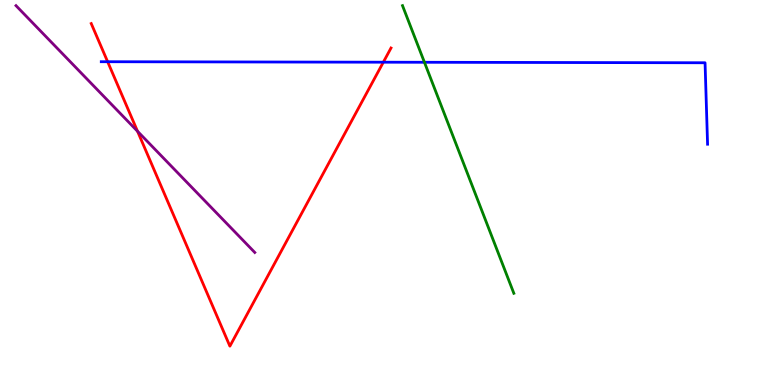[{'lines': ['blue', 'red'], 'intersections': [{'x': 1.39, 'y': 8.4}, {'x': 4.95, 'y': 8.38}]}, {'lines': ['green', 'red'], 'intersections': []}, {'lines': ['purple', 'red'], 'intersections': [{'x': 1.77, 'y': 6.59}]}, {'lines': ['blue', 'green'], 'intersections': [{'x': 5.48, 'y': 8.38}]}, {'lines': ['blue', 'purple'], 'intersections': []}, {'lines': ['green', 'purple'], 'intersections': []}]